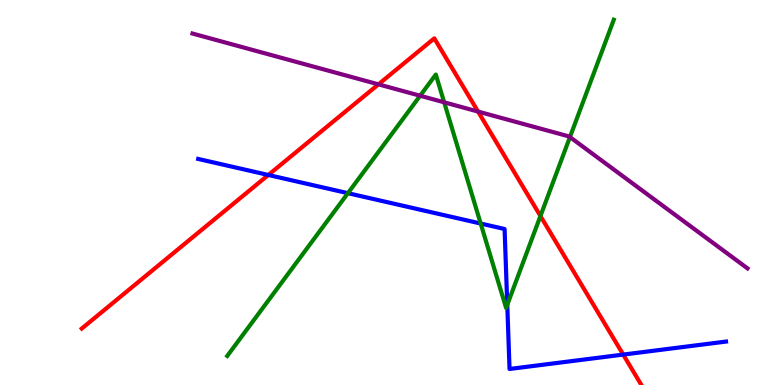[{'lines': ['blue', 'red'], 'intersections': [{'x': 3.46, 'y': 5.46}, {'x': 8.04, 'y': 0.79}]}, {'lines': ['green', 'red'], 'intersections': [{'x': 6.97, 'y': 4.39}]}, {'lines': ['purple', 'red'], 'intersections': [{'x': 4.88, 'y': 7.81}, {'x': 6.17, 'y': 7.1}]}, {'lines': ['blue', 'green'], 'intersections': [{'x': 4.49, 'y': 4.98}, {'x': 6.2, 'y': 4.19}, {'x': 6.55, 'y': 2.08}]}, {'lines': ['blue', 'purple'], 'intersections': []}, {'lines': ['green', 'purple'], 'intersections': [{'x': 5.42, 'y': 7.51}, {'x': 5.73, 'y': 7.34}, {'x': 7.35, 'y': 6.44}]}]